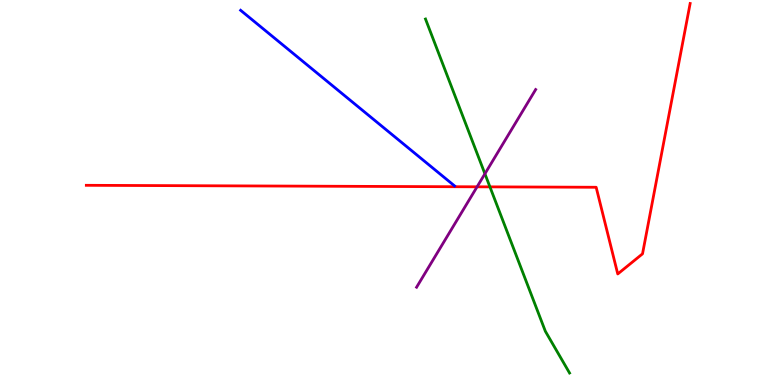[{'lines': ['blue', 'red'], 'intersections': []}, {'lines': ['green', 'red'], 'intersections': [{'x': 6.32, 'y': 5.15}]}, {'lines': ['purple', 'red'], 'intersections': [{'x': 6.16, 'y': 5.15}]}, {'lines': ['blue', 'green'], 'intersections': []}, {'lines': ['blue', 'purple'], 'intersections': []}, {'lines': ['green', 'purple'], 'intersections': [{'x': 6.26, 'y': 5.49}]}]